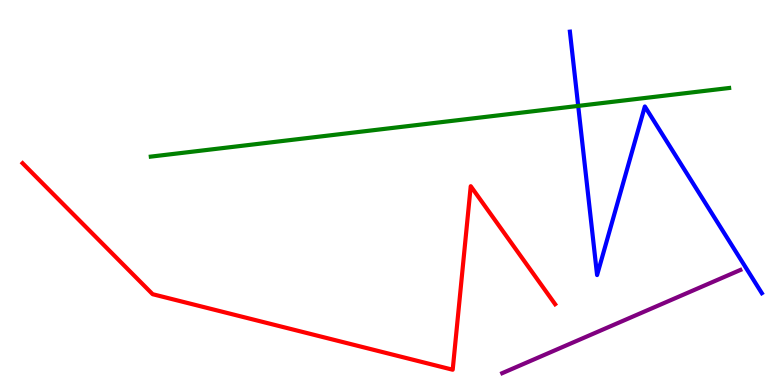[{'lines': ['blue', 'red'], 'intersections': []}, {'lines': ['green', 'red'], 'intersections': []}, {'lines': ['purple', 'red'], 'intersections': []}, {'lines': ['blue', 'green'], 'intersections': [{'x': 7.46, 'y': 7.25}]}, {'lines': ['blue', 'purple'], 'intersections': []}, {'lines': ['green', 'purple'], 'intersections': []}]